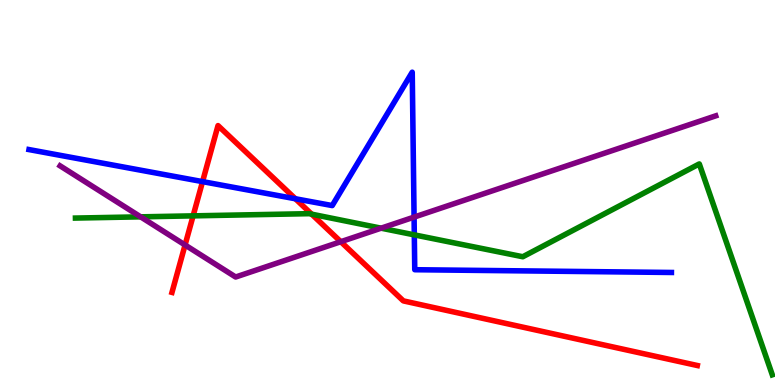[{'lines': ['blue', 'red'], 'intersections': [{'x': 2.61, 'y': 5.28}, {'x': 3.81, 'y': 4.84}]}, {'lines': ['green', 'red'], 'intersections': [{'x': 2.49, 'y': 4.39}, {'x': 4.02, 'y': 4.44}]}, {'lines': ['purple', 'red'], 'intersections': [{'x': 2.39, 'y': 3.64}, {'x': 4.4, 'y': 3.72}]}, {'lines': ['blue', 'green'], 'intersections': [{'x': 5.35, 'y': 3.9}]}, {'lines': ['blue', 'purple'], 'intersections': [{'x': 5.34, 'y': 4.36}]}, {'lines': ['green', 'purple'], 'intersections': [{'x': 1.81, 'y': 4.37}, {'x': 4.92, 'y': 4.07}]}]